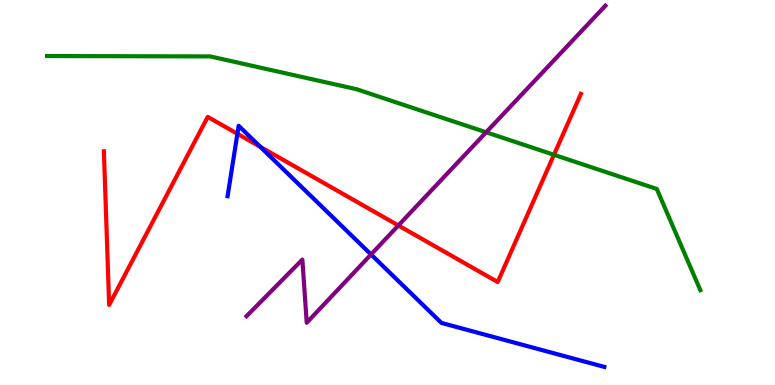[{'lines': ['blue', 'red'], 'intersections': [{'x': 3.06, 'y': 6.53}, {'x': 3.36, 'y': 6.19}]}, {'lines': ['green', 'red'], 'intersections': [{'x': 7.15, 'y': 5.98}]}, {'lines': ['purple', 'red'], 'intersections': [{'x': 5.14, 'y': 4.14}]}, {'lines': ['blue', 'green'], 'intersections': []}, {'lines': ['blue', 'purple'], 'intersections': [{'x': 4.79, 'y': 3.39}]}, {'lines': ['green', 'purple'], 'intersections': [{'x': 6.27, 'y': 6.56}]}]